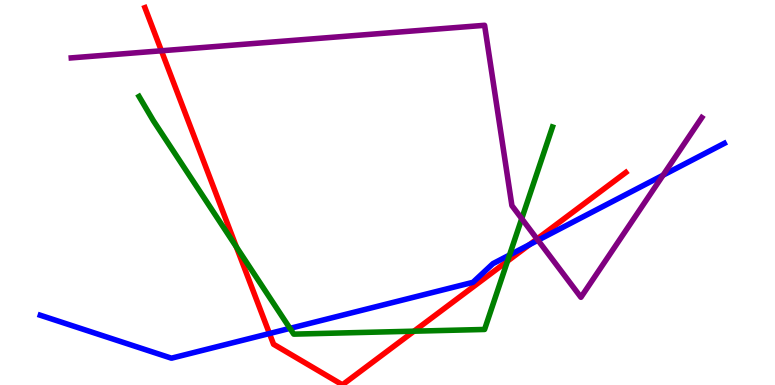[{'lines': ['blue', 'red'], 'intersections': [{'x': 3.48, 'y': 1.34}, {'x': 6.83, 'y': 3.65}]}, {'lines': ['green', 'red'], 'intersections': [{'x': 3.05, 'y': 3.59}, {'x': 5.34, 'y': 1.4}, {'x': 6.55, 'y': 3.22}]}, {'lines': ['purple', 'red'], 'intersections': [{'x': 2.08, 'y': 8.68}, {'x': 6.93, 'y': 3.79}]}, {'lines': ['blue', 'green'], 'intersections': [{'x': 3.74, 'y': 1.47}, {'x': 6.57, 'y': 3.38}]}, {'lines': ['blue', 'purple'], 'intersections': [{'x': 6.94, 'y': 3.76}, {'x': 8.56, 'y': 5.45}]}, {'lines': ['green', 'purple'], 'intersections': [{'x': 6.73, 'y': 4.32}]}]